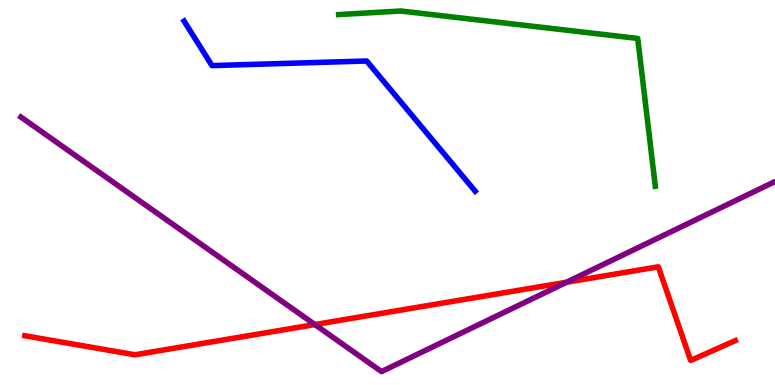[{'lines': ['blue', 'red'], 'intersections': []}, {'lines': ['green', 'red'], 'intersections': []}, {'lines': ['purple', 'red'], 'intersections': [{'x': 4.06, 'y': 1.57}, {'x': 7.31, 'y': 2.67}]}, {'lines': ['blue', 'green'], 'intersections': []}, {'lines': ['blue', 'purple'], 'intersections': []}, {'lines': ['green', 'purple'], 'intersections': []}]